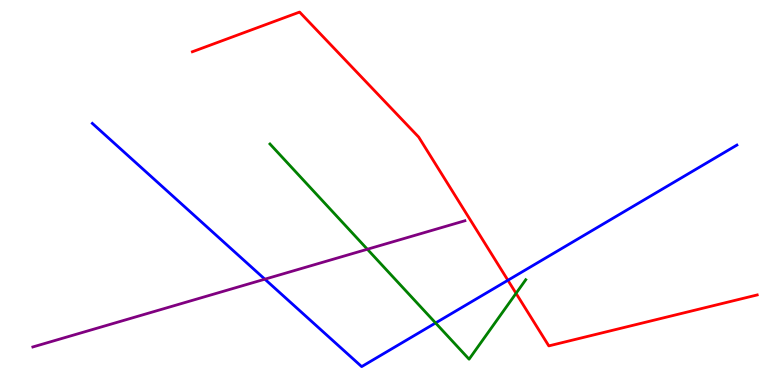[{'lines': ['blue', 'red'], 'intersections': [{'x': 6.55, 'y': 2.72}]}, {'lines': ['green', 'red'], 'intersections': [{'x': 6.66, 'y': 2.38}]}, {'lines': ['purple', 'red'], 'intersections': []}, {'lines': ['blue', 'green'], 'intersections': [{'x': 5.62, 'y': 1.61}]}, {'lines': ['blue', 'purple'], 'intersections': [{'x': 3.42, 'y': 2.75}]}, {'lines': ['green', 'purple'], 'intersections': [{'x': 4.74, 'y': 3.53}]}]